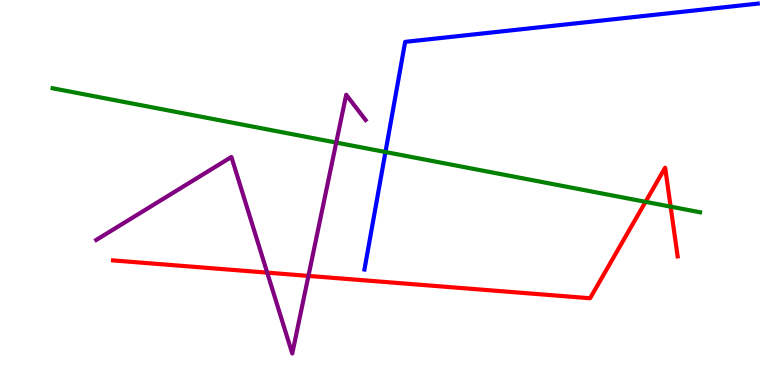[{'lines': ['blue', 'red'], 'intersections': []}, {'lines': ['green', 'red'], 'intersections': [{'x': 8.33, 'y': 4.76}, {'x': 8.65, 'y': 4.63}]}, {'lines': ['purple', 'red'], 'intersections': [{'x': 3.45, 'y': 2.92}, {'x': 3.98, 'y': 2.83}]}, {'lines': ['blue', 'green'], 'intersections': [{'x': 4.97, 'y': 6.05}]}, {'lines': ['blue', 'purple'], 'intersections': []}, {'lines': ['green', 'purple'], 'intersections': [{'x': 4.34, 'y': 6.3}]}]